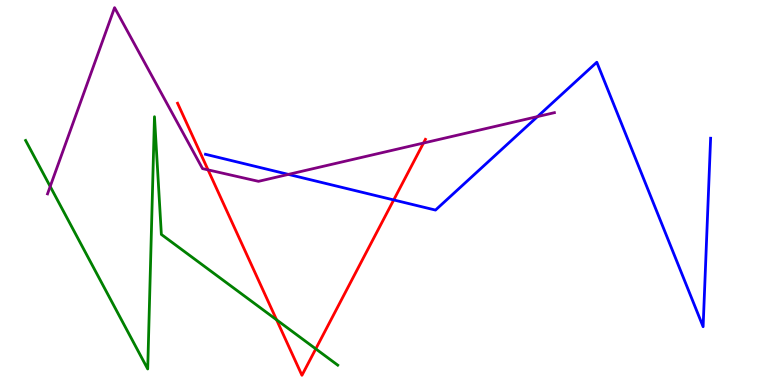[{'lines': ['blue', 'red'], 'intersections': [{'x': 5.08, 'y': 4.81}]}, {'lines': ['green', 'red'], 'intersections': [{'x': 3.57, 'y': 1.69}, {'x': 4.07, 'y': 0.938}]}, {'lines': ['purple', 'red'], 'intersections': [{'x': 2.68, 'y': 5.59}, {'x': 5.46, 'y': 6.28}]}, {'lines': ['blue', 'green'], 'intersections': []}, {'lines': ['blue', 'purple'], 'intersections': [{'x': 3.72, 'y': 5.47}, {'x': 6.94, 'y': 6.97}]}, {'lines': ['green', 'purple'], 'intersections': [{'x': 0.648, 'y': 5.16}]}]